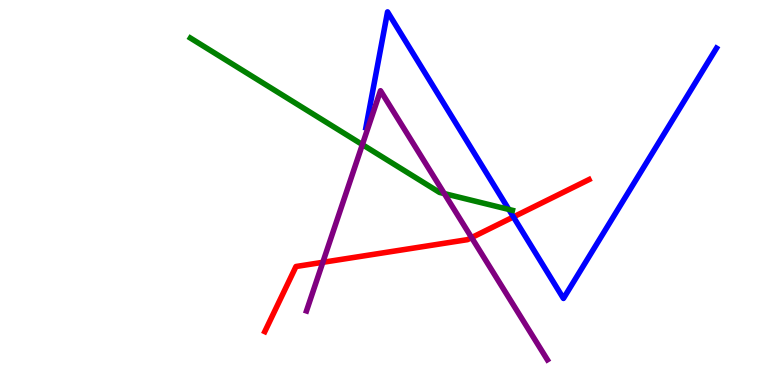[{'lines': ['blue', 'red'], 'intersections': [{'x': 6.62, 'y': 4.37}]}, {'lines': ['green', 'red'], 'intersections': []}, {'lines': ['purple', 'red'], 'intersections': [{'x': 4.17, 'y': 3.19}, {'x': 6.09, 'y': 3.83}]}, {'lines': ['blue', 'green'], 'intersections': [{'x': 6.57, 'y': 4.56}]}, {'lines': ['blue', 'purple'], 'intersections': []}, {'lines': ['green', 'purple'], 'intersections': [{'x': 4.68, 'y': 6.24}, {'x': 5.73, 'y': 4.97}]}]